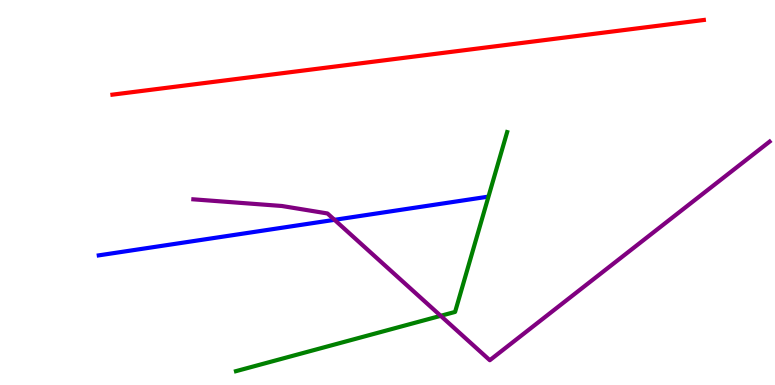[{'lines': ['blue', 'red'], 'intersections': []}, {'lines': ['green', 'red'], 'intersections': []}, {'lines': ['purple', 'red'], 'intersections': []}, {'lines': ['blue', 'green'], 'intersections': []}, {'lines': ['blue', 'purple'], 'intersections': [{'x': 4.32, 'y': 4.29}]}, {'lines': ['green', 'purple'], 'intersections': [{'x': 5.69, 'y': 1.8}]}]